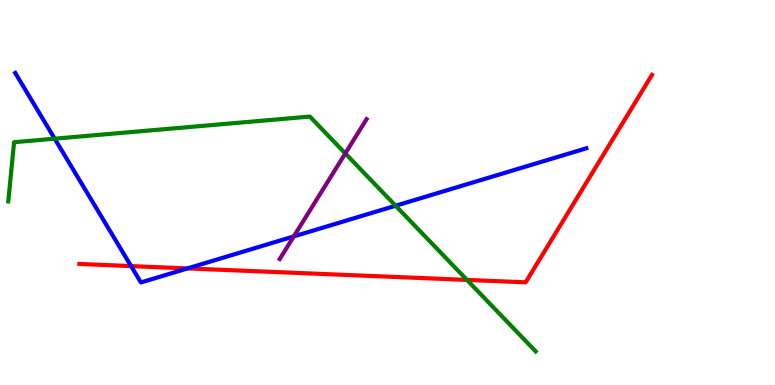[{'lines': ['blue', 'red'], 'intersections': [{'x': 1.69, 'y': 3.09}, {'x': 2.42, 'y': 3.03}]}, {'lines': ['green', 'red'], 'intersections': [{'x': 6.03, 'y': 2.73}]}, {'lines': ['purple', 'red'], 'intersections': []}, {'lines': ['blue', 'green'], 'intersections': [{'x': 0.705, 'y': 6.4}, {'x': 5.1, 'y': 4.66}]}, {'lines': ['blue', 'purple'], 'intersections': [{'x': 3.79, 'y': 3.86}]}, {'lines': ['green', 'purple'], 'intersections': [{'x': 4.46, 'y': 6.02}]}]